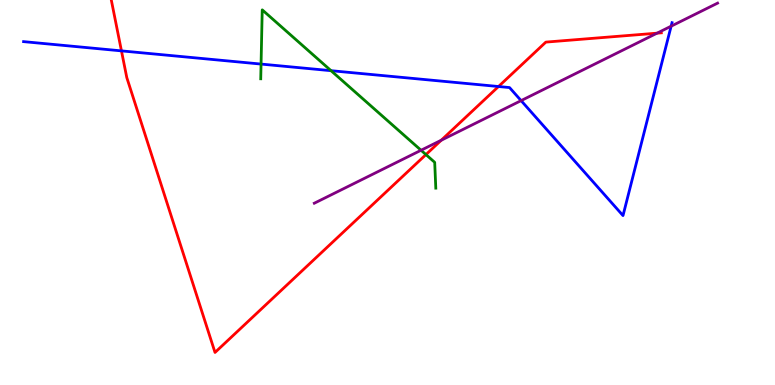[{'lines': ['blue', 'red'], 'intersections': [{'x': 1.57, 'y': 8.68}, {'x': 6.43, 'y': 7.75}]}, {'lines': ['green', 'red'], 'intersections': [{'x': 5.5, 'y': 5.98}]}, {'lines': ['purple', 'red'], 'intersections': [{'x': 5.69, 'y': 6.36}, {'x': 8.48, 'y': 9.14}]}, {'lines': ['blue', 'green'], 'intersections': [{'x': 3.37, 'y': 8.34}, {'x': 4.27, 'y': 8.16}]}, {'lines': ['blue', 'purple'], 'intersections': [{'x': 6.72, 'y': 7.39}, {'x': 8.66, 'y': 9.32}]}, {'lines': ['green', 'purple'], 'intersections': [{'x': 5.43, 'y': 6.1}]}]